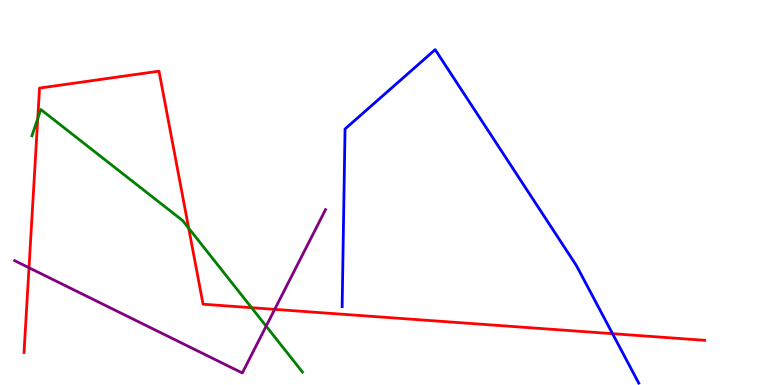[{'lines': ['blue', 'red'], 'intersections': [{'x': 7.9, 'y': 1.33}]}, {'lines': ['green', 'red'], 'intersections': [{'x': 0.487, 'y': 6.92}, {'x': 2.43, 'y': 4.07}, {'x': 3.25, 'y': 2.01}]}, {'lines': ['purple', 'red'], 'intersections': [{'x': 0.374, 'y': 3.05}, {'x': 3.54, 'y': 1.96}]}, {'lines': ['blue', 'green'], 'intersections': []}, {'lines': ['blue', 'purple'], 'intersections': []}, {'lines': ['green', 'purple'], 'intersections': [{'x': 3.43, 'y': 1.53}]}]